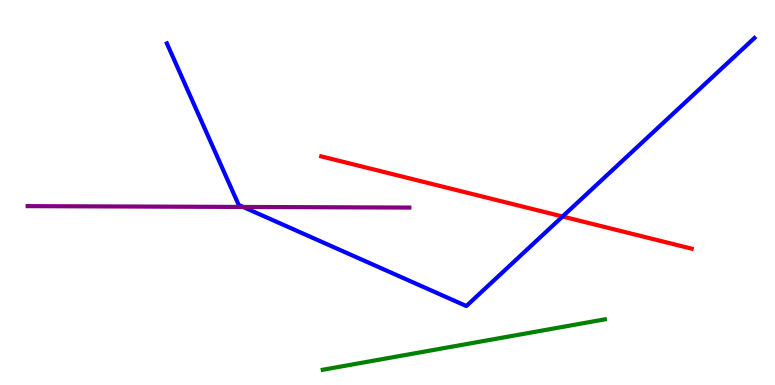[{'lines': ['blue', 'red'], 'intersections': [{'x': 7.26, 'y': 4.38}]}, {'lines': ['green', 'red'], 'intersections': []}, {'lines': ['purple', 'red'], 'intersections': []}, {'lines': ['blue', 'green'], 'intersections': []}, {'lines': ['blue', 'purple'], 'intersections': [{'x': 3.14, 'y': 4.62}]}, {'lines': ['green', 'purple'], 'intersections': []}]